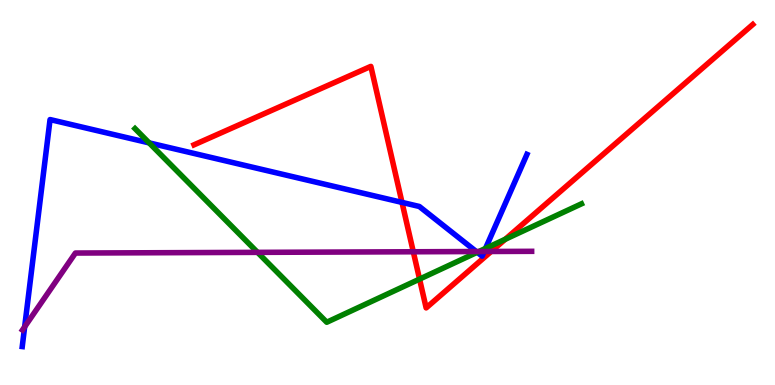[{'lines': ['blue', 'red'], 'intersections': [{'x': 5.19, 'y': 4.74}]}, {'lines': ['green', 'red'], 'intersections': [{'x': 5.41, 'y': 2.75}, {'x': 6.52, 'y': 3.79}]}, {'lines': ['purple', 'red'], 'intersections': [{'x': 5.33, 'y': 3.46}, {'x': 6.34, 'y': 3.47}]}, {'lines': ['blue', 'green'], 'intersections': [{'x': 1.92, 'y': 6.29}, {'x': 6.16, 'y': 3.45}, {'x': 6.26, 'y': 3.55}]}, {'lines': ['blue', 'purple'], 'intersections': [{'x': 0.318, 'y': 1.51}, {'x': 6.15, 'y': 3.47}, {'x': 6.25, 'y': 3.47}]}, {'lines': ['green', 'purple'], 'intersections': [{'x': 3.32, 'y': 3.45}, {'x': 6.18, 'y': 3.47}]}]